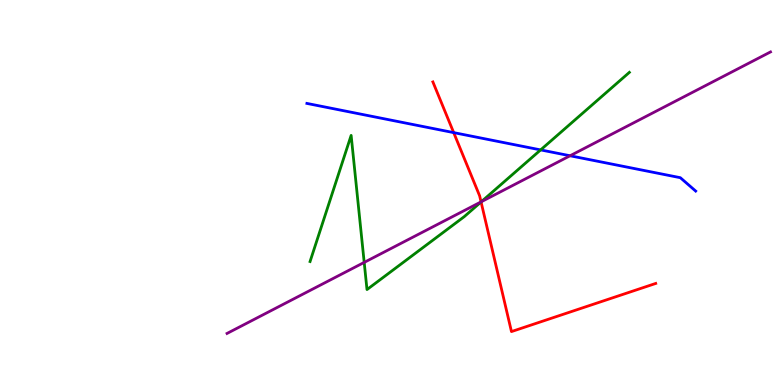[{'lines': ['blue', 'red'], 'intersections': [{'x': 5.85, 'y': 6.56}]}, {'lines': ['green', 'red'], 'intersections': [{'x': 6.21, 'y': 4.75}]}, {'lines': ['purple', 'red'], 'intersections': [{'x': 6.21, 'y': 4.76}]}, {'lines': ['blue', 'green'], 'intersections': [{'x': 6.98, 'y': 6.11}]}, {'lines': ['blue', 'purple'], 'intersections': [{'x': 7.36, 'y': 5.95}]}, {'lines': ['green', 'purple'], 'intersections': [{'x': 4.7, 'y': 3.18}, {'x': 6.21, 'y': 4.76}]}]